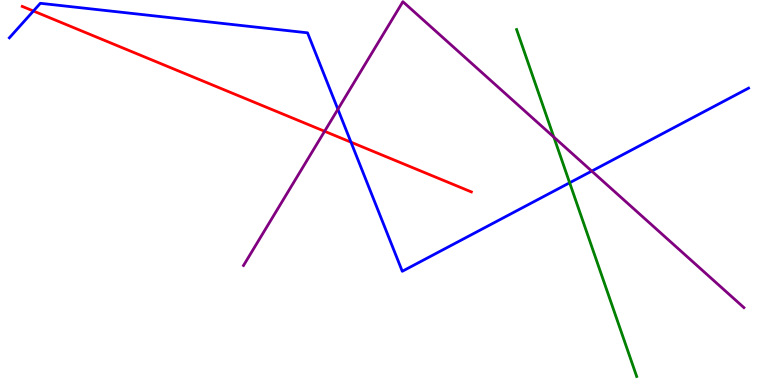[{'lines': ['blue', 'red'], 'intersections': [{'x': 0.431, 'y': 9.71}, {'x': 4.53, 'y': 6.31}]}, {'lines': ['green', 'red'], 'intersections': []}, {'lines': ['purple', 'red'], 'intersections': [{'x': 4.19, 'y': 6.59}]}, {'lines': ['blue', 'green'], 'intersections': [{'x': 7.35, 'y': 5.25}]}, {'lines': ['blue', 'purple'], 'intersections': [{'x': 4.36, 'y': 7.16}, {'x': 7.64, 'y': 5.56}]}, {'lines': ['green', 'purple'], 'intersections': [{'x': 7.15, 'y': 6.44}]}]